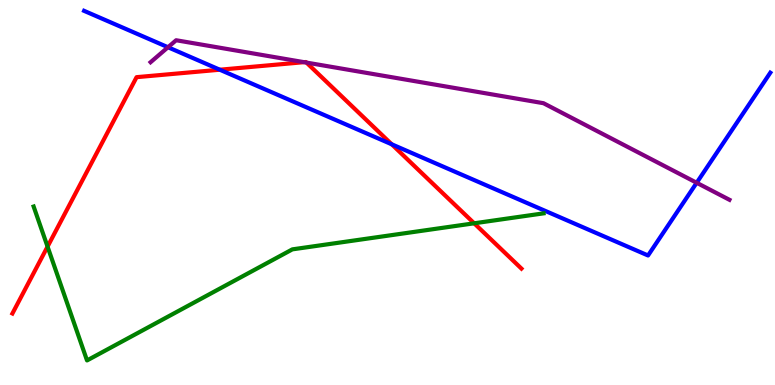[{'lines': ['blue', 'red'], 'intersections': [{'x': 2.84, 'y': 8.19}, {'x': 5.05, 'y': 6.25}]}, {'lines': ['green', 'red'], 'intersections': [{'x': 0.614, 'y': 3.59}, {'x': 6.12, 'y': 4.2}]}, {'lines': ['purple', 'red'], 'intersections': [{'x': 3.92, 'y': 8.39}, {'x': 3.95, 'y': 8.37}]}, {'lines': ['blue', 'green'], 'intersections': []}, {'lines': ['blue', 'purple'], 'intersections': [{'x': 2.17, 'y': 8.77}, {'x': 8.99, 'y': 5.25}]}, {'lines': ['green', 'purple'], 'intersections': []}]